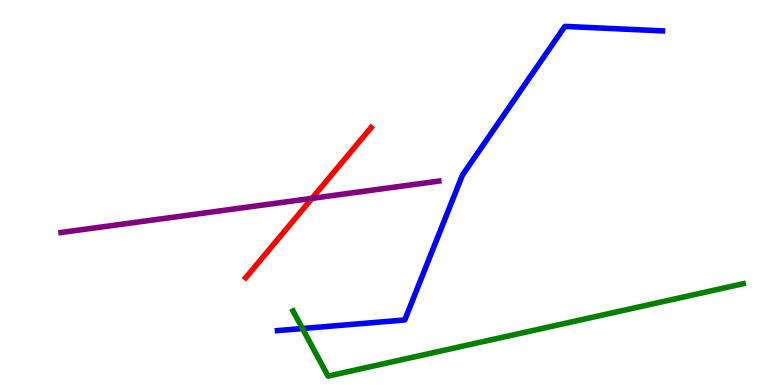[{'lines': ['blue', 'red'], 'intersections': []}, {'lines': ['green', 'red'], 'intersections': []}, {'lines': ['purple', 'red'], 'intersections': [{'x': 4.03, 'y': 4.85}]}, {'lines': ['blue', 'green'], 'intersections': [{'x': 3.9, 'y': 1.47}]}, {'lines': ['blue', 'purple'], 'intersections': []}, {'lines': ['green', 'purple'], 'intersections': []}]